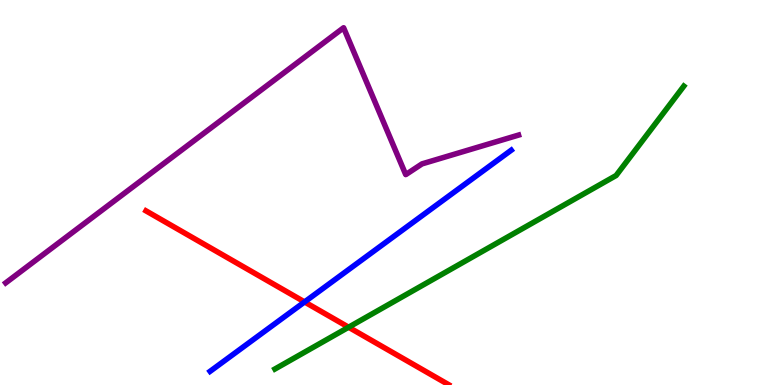[{'lines': ['blue', 'red'], 'intersections': [{'x': 3.93, 'y': 2.16}]}, {'lines': ['green', 'red'], 'intersections': [{'x': 4.5, 'y': 1.5}]}, {'lines': ['purple', 'red'], 'intersections': []}, {'lines': ['blue', 'green'], 'intersections': []}, {'lines': ['blue', 'purple'], 'intersections': []}, {'lines': ['green', 'purple'], 'intersections': []}]